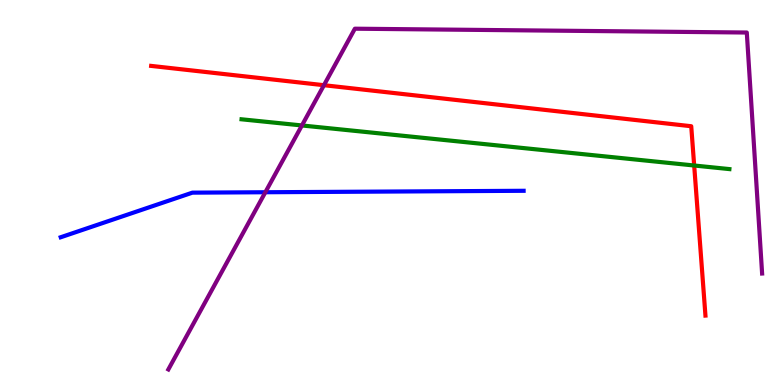[{'lines': ['blue', 'red'], 'intersections': []}, {'lines': ['green', 'red'], 'intersections': [{'x': 8.96, 'y': 5.7}]}, {'lines': ['purple', 'red'], 'intersections': [{'x': 4.18, 'y': 7.79}]}, {'lines': ['blue', 'green'], 'intersections': []}, {'lines': ['blue', 'purple'], 'intersections': [{'x': 3.42, 'y': 5.01}]}, {'lines': ['green', 'purple'], 'intersections': [{'x': 3.9, 'y': 6.74}]}]